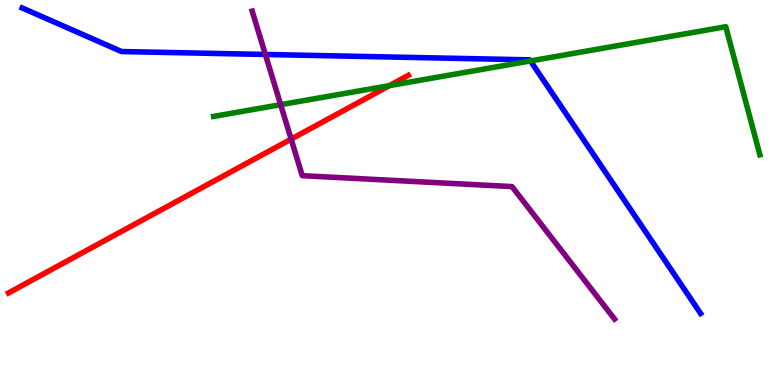[{'lines': ['blue', 'red'], 'intersections': []}, {'lines': ['green', 'red'], 'intersections': [{'x': 5.02, 'y': 7.78}]}, {'lines': ['purple', 'red'], 'intersections': [{'x': 3.76, 'y': 6.39}]}, {'lines': ['blue', 'green'], 'intersections': [{'x': 6.84, 'y': 8.42}]}, {'lines': ['blue', 'purple'], 'intersections': [{'x': 3.42, 'y': 8.59}]}, {'lines': ['green', 'purple'], 'intersections': [{'x': 3.62, 'y': 7.28}]}]